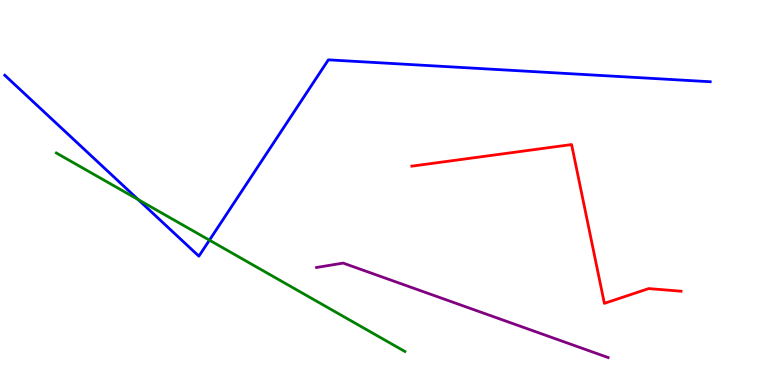[{'lines': ['blue', 'red'], 'intersections': []}, {'lines': ['green', 'red'], 'intersections': []}, {'lines': ['purple', 'red'], 'intersections': []}, {'lines': ['blue', 'green'], 'intersections': [{'x': 1.78, 'y': 4.81}, {'x': 2.7, 'y': 3.76}]}, {'lines': ['blue', 'purple'], 'intersections': []}, {'lines': ['green', 'purple'], 'intersections': []}]